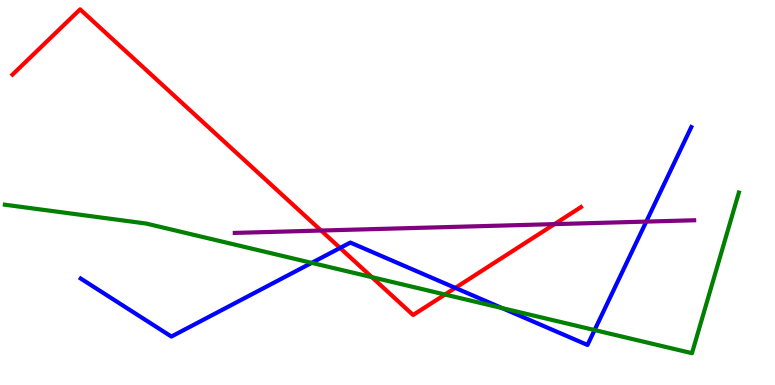[{'lines': ['blue', 'red'], 'intersections': [{'x': 4.39, 'y': 3.56}, {'x': 5.87, 'y': 2.52}]}, {'lines': ['green', 'red'], 'intersections': [{'x': 4.8, 'y': 2.8}, {'x': 5.74, 'y': 2.35}]}, {'lines': ['purple', 'red'], 'intersections': [{'x': 4.14, 'y': 4.01}, {'x': 7.15, 'y': 4.18}]}, {'lines': ['blue', 'green'], 'intersections': [{'x': 4.02, 'y': 3.17}, {'x': 6.48, 'y': 2.0}, {'x': 7.67, 'y': 1.43}]}, {'lines': ['blue', 'purple'], 'intersections': [{'x': 8.34, 'y': 4.24}]}, {'lines': ['green', 'purple'], 'intersections': []}]